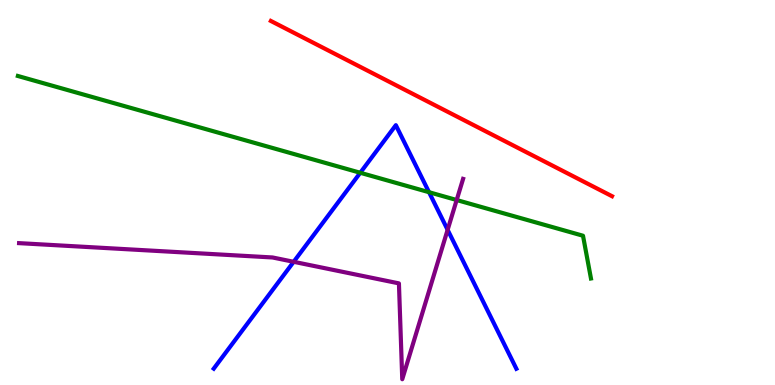[{'lines': ['blue', 'red'], 'intersections': []}, {'lines': ['green', 'red'], 'intersections': []}, {'lines': ['purple', 'red'], 'intersections': []}, {'lines': ['blue', 'green'], 'intersections': [{'x': 4.65, 'y': 5.51}, {'x': 5.54, 'y': 5.01}]}, {'lines': ['blue', 'purple'], 'intersections': [{'x': 3.79, 'y': 3.2}, {'x': 5.78, 'y': 4.03}]}, {'lines': ['green', 'purple'], 'intersections': [{'x': 5.89, 'y': 4.8}]}]